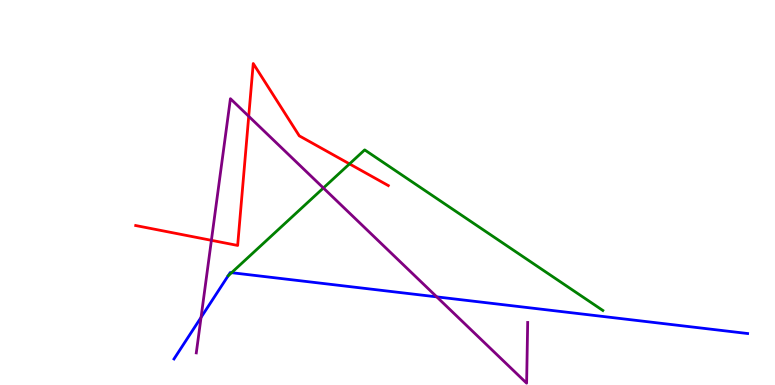[{'lines': ['blue', 'red'], 'intersections': []}, {'lines': ['green', 'red'], 'intersections': [{'x': 4.51, 'y': 5.74}]}, {'lines': ['purple', 'red'], 'intersections': [{'x': 2.73, 'y': 3.76}, {'x': 3.21, 'y': 6.98}]}, {'lines': ['blue', 'green'], 'intersections': [{'x': 2.99, 'y': 2.92}]}, {'lines': ['blue', 'purple'], 'intersections': [{'x': 2.59, 'y': 1.76}, {'x': 5.64, 'y': 2.29}]}, {'lines': ['green', 'purple'], 'intersections': [{'x': 4.17, 'y': 5.12}]}]